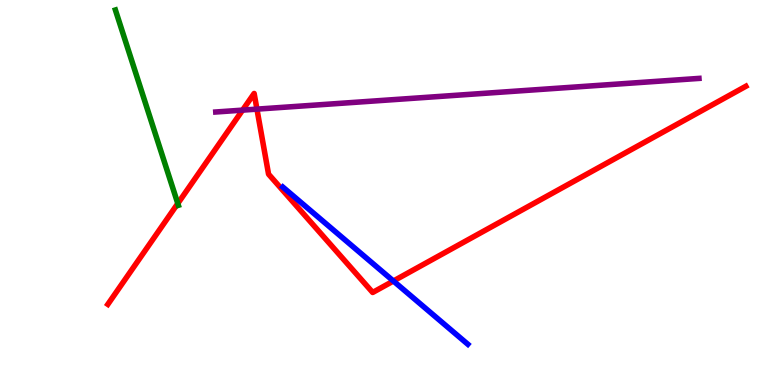[{'lines': ['blue', 'red'], 'intersections': [{'x': 5.08, 'y': 2.7}]}, {'lines': ['green', 'red'], 'intersections': [{'x': 2.29, 'y': 4.71}]}, {'lines': ['purple', 'red'], 'intersections': [{'x': 3.13, 'y': 7.14}, {'x': 3.32, 'y': 7.17}]}, {'lines': ['blue', 'green'], 'intersections': []}, {'lines': ['blue', 'purple'], 'intersections': []}, {'lines': ['green', 'purple'], 'intersections': []}]